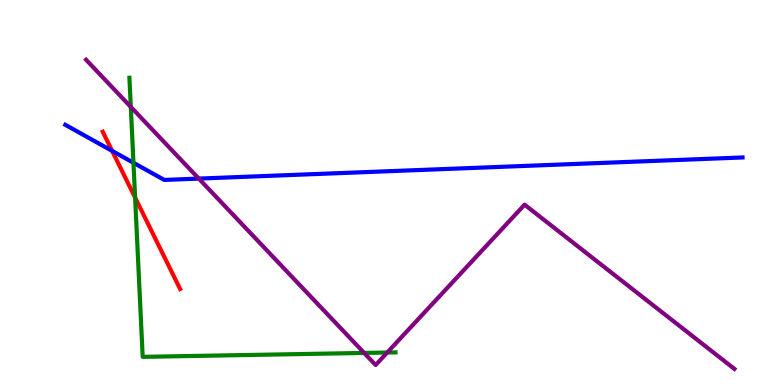[{'lines': ['blue', 'red'], 'intersections': [{'x': 1.45, 'y': 6.08}]}, {'lines': ['green', 'red'], 'intersections': [{'x': 1.74, 'y': 4.87}]}, {'lines': ['purple', 'red'], 'intersections': []}, {'lines': ['blue', 'green'], 'intersections': [{'x': 1.72, 'y': 5.77}]}, {'lines': ['blue', 'purple'], 'intersections': [{'x': 2.57, 'y': 5.36}]}, {'lines': ['green', 'purple'], 'intersections': [{'x': 1.69, 'y': 7.22}, {'x': 4.7, 'y': 0.833}, {'x': 5.0, 'y': 0.843}]}]